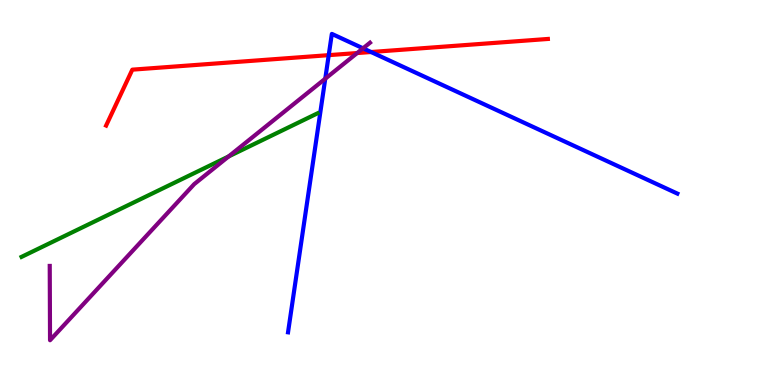[{'lines': ['blue', 'red'], 'intersections': [{'x': 4.24, 'y': 8.57}, {'x': 4.79, 'y': 8.65}]}, {'lines': ['green', 'red'], 'intersections': []}, {'lines': ['purple', 'red'], 'intersections': [{'x': 4.61, 'y': 8.62}]}, {'lines': ['blue', 'green'], 'intersections': []}, {'lines': ['blue', 'purple'], 'intersections': [{'x': 4.2, 'y': 7.96}, {'x': 4.68, 'y': 8.75}]}, {'lines': ['green', 'purple'], 'intersections': [{'x': 2.95, 'y': 5.94}]}]